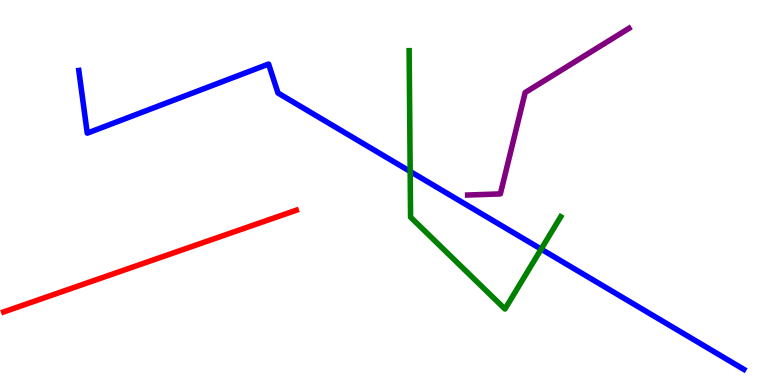[{'lines': ['blue', 'red'], 'intersections': []}, {'lines': ['green', 'red'], 'intersections': []}, {'lines': ['purple', 'red'], 'intersections': []}, {'lines': ['blue', 'green'], 'intersections': [{'x': 5.29, 'y': 5.55}, {'x': 6.98, 'y': 3.53}]}, {'lines': ['blue', 'purple'], 'intersections': []}, {'lines': ['green', 'purple'], 'intersections': []}]